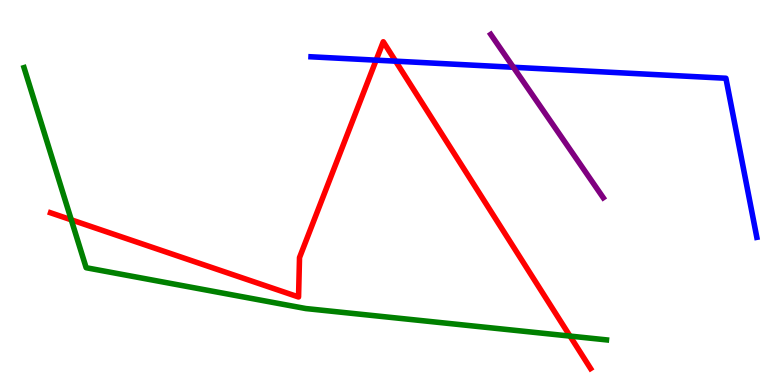[{'lines': ['blue', 'red'], 'intersections': [{'x': 4.85, 'y': 8.44}, {'x': 5.1, 'y': 8.41}]}, {'lines': ['green', 'red'], 'intersections': [{'x': 0.92, 'y': 4.29}, {'x': 7.35, 'y': 1.27}]}, {'lines': ['purple', 'red'], 'intersections': []}, {'lines': ['blue', 'green'], 'intersections': []}, {'lines': ['blue', 'purple'], 'intersections': [{'x': 6.62, 'y': 8.25}]}, {'lines': ['green', 'purple'], 'intersections': []}]